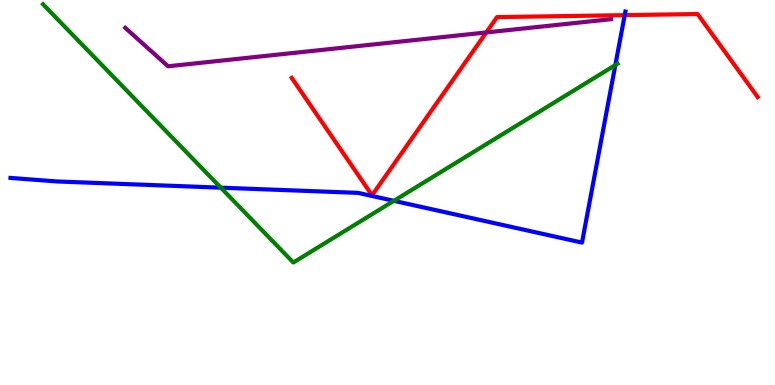[{'lines': ['blue', 'red'], 'intersections': [{'x': 8.06, 'y': 9.61}]}, {'lines': ['green', 'red'], 'intersections': []}, {'lines': ['purple', 'red'], 'intersections': [{'x': 6.27, 'y': 9.16}]}, {'lines': ['blue', 'green'], 'intersections': [{'x': 2.85, 'y': 5.13}, {'x': 5.08, 'y': 4.78}, {'x': 7.94, 'y': 8.31}]}, {'lines': ['blue', 'purple'], 'intersections': []}, {'lines': ['green', 'purple'], 'intersections': []}]